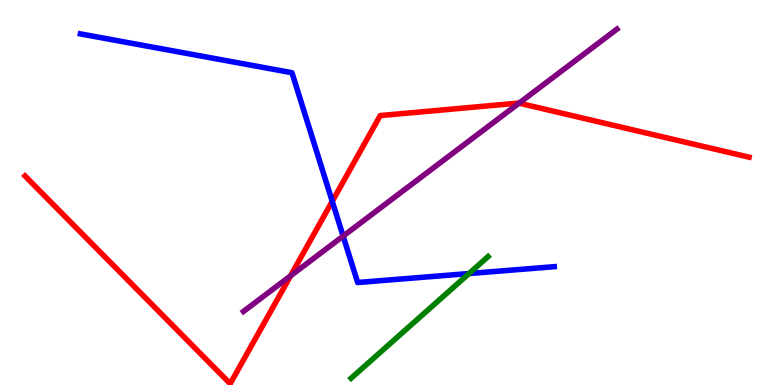[{'lines': ['blue', 'red'], 'intersections': [{'x': 4.29, 'y': 4.77}]}, {'lines': ['green', 'red'], 'intersections': []}, {'lines': ['purple', 'red'], 'intersections': [{'x': 3.75, 'y': 2.83}, {'x': 6.7, 'y': 7.32}]}, {'lines': ['blue', 'green'], 'intersections': [{'x': 6.05, 'y': 2.9}]}, {'lines': ['blue', 'purple'], 'intersections': [{'x': 4.43, 'y': 3.87}]}, {'lines': ['green', 'purple'], 'intersections': []}]